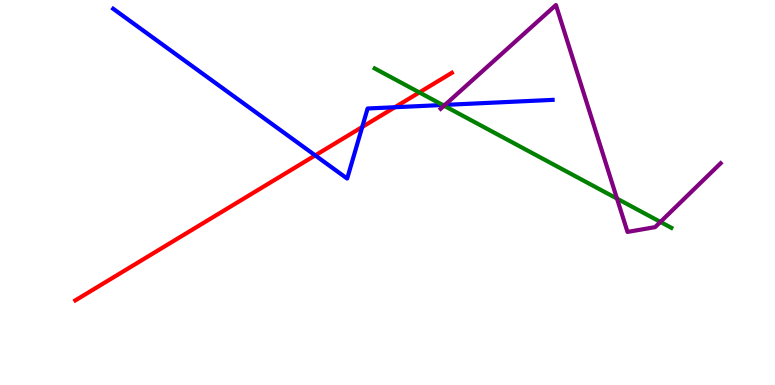[{'lines': ['blue', 'red'], 'intersections': [{'x': 4.07, 'y': 5.96}, {'x': 4.67, 'y': 6.7}, {'x': 5.1, 'y': 7.21}]}, {'lines': ['green', 'red'], 'intersections': [{'x': 5.41, 'y': 7.6}]}, {'lines': ['purple', 'red'], 'intersections': []}, {'lines': ['blue', 'green'], 'intersections': [{'x': 5.71, 'y': 7.27}]}, {'lines': ['blue', 'purple'], 'intersections': [{'x': 5.74, 'y': 7.28}]}, {'lines': ['green', 'purple'], 'intersections': [{'x': 5.73, 'y': 7.25}, {'x': 7.96, 'y': 4.84}, {'x': 8.52, 'y': 4.24}]}]